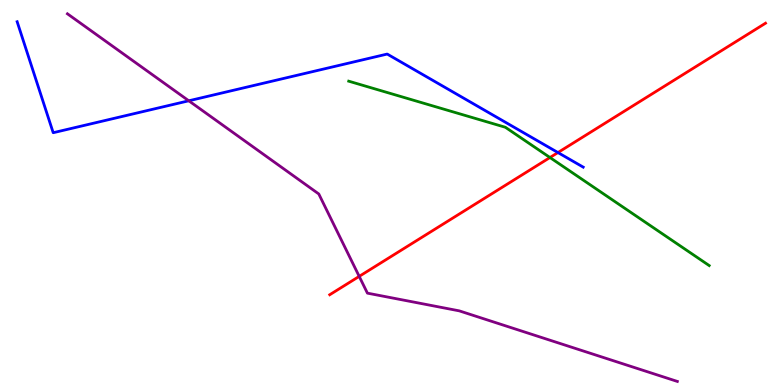[{'lines': ['blue', 'red'], 'intersections': [{'x': 7.2, 'y': 6.04}]}, {'lines': ['green', 'red'], 'intersections': [{'x': 7.1, 'y': 5.91}]}, {'lines': ['purple', 'red'], 'intersections': [{'x': 4.63, 'y': 2.82}]}, {'lines': ['blue', 'green'], 'intersections': []}, {'lines': ['blue', 'purple'], 'intersections': [{'x': 2.44, 'y': 7.38}]}, {'lines': ['green', 'purple'], 'intersections': []}]